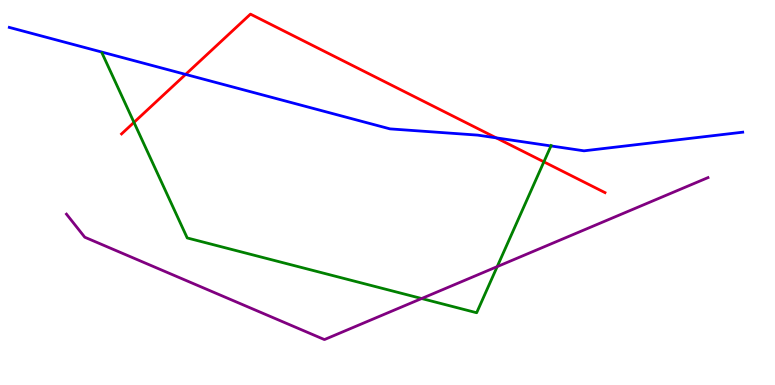[{'lines': ['blue', 'red'], 'intersections': [{'x': 2.4, 'y': 8.07}, {'x': 6.4, 'y': 6.42}]}, {'lines': ['green', 'red'], 'intersections': [{'x': 1.73, 'y': 6.82}, {'x': 7.02, 'y': 5.8}]}, {'lines': ['purple', 'red'], 'intersections': []}, {'lines': ['blue', 'green'], 'intersections': [{'x': 7.11, 'y': 6.21}]}, {'lines': ['blue', 'purple'], 'intersections': []}, {'lines': ['green', 'purple'], 'intersections': [{'x': 5.44, 'y': 2.25}, {'x': 6.42, 'y': 3.07}]}]